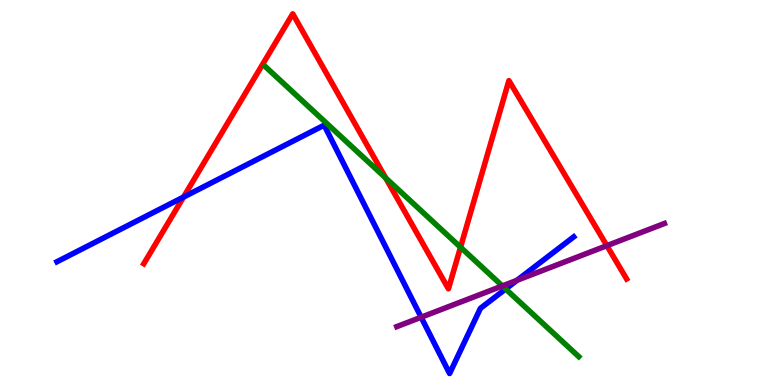[{'lines': ['blue', 'red'], 'intersections': [{'x': 2.37, 'y': 4.88}]}, {'lines': ['green', 'red'], 'intersections': [{'x': 4.98, 'y': 5.38}, {'x': 5.94, 'y': 3.58}]}, {'lines': ['purple', 'red'], 'intersections': [{'x': 7.83, 'y': 3.62}]}, {'lines': ['blue', 'green'], 'intersections': [{'x': 6.52, 'y': 2.49}]}, {'lines': ['blue', 'purple'], 'intersections': [{'x': 5.43, 'y': 1.76}, {'x': 6.67, 'y': 2.72}]}, {'lines': ['green', 'purple'], 'intersections': [{'x': 6.48, 'y': 2.57}]}]